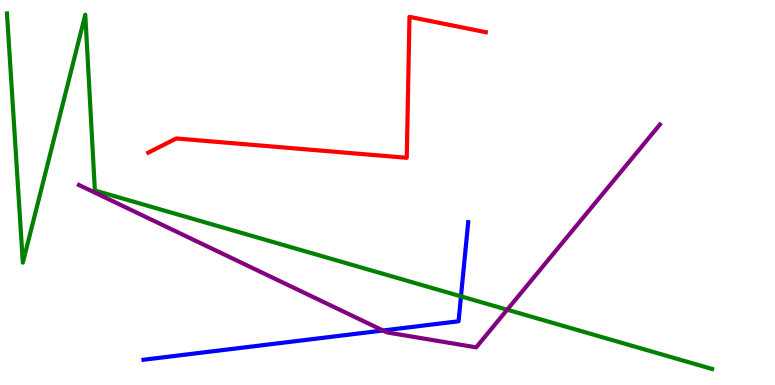[{'lines': ['blue', 'red'], 'intersections': []}, {'lines': ['green', 'red'], 'intersections': []}, {'lines': ['purple', 'red'], 'intersections': []}, {'lines': ['blue', 'green'], 'intersections': [{'x': 5.95, 'y': 2.3}]}, {'lines': ['blue', 'purple'], 'intersections': [{'x': 4.94, 'y': 1.42}]}, {'lines': ['green', 'purple'], 'intersections': [{'x': 6.54, 'y': 1.96}]}]